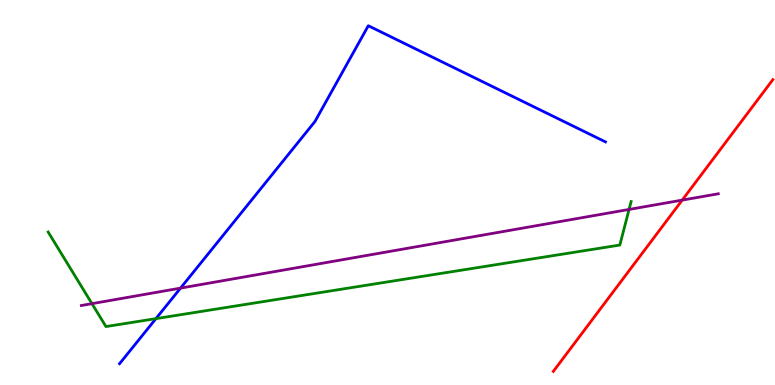[{'lines': ['blue', 'red'], 'intersections': []}, {'lines': ['green', 'red'], 'intersections': []}, {'lines': ['purple', 'red'], 'intersections': [{'x': 8.8, 'y': 4.8}]}, {'lines': ['blue', 'green'], 'intersections': [{'x': 2.01, 'y': 1.72}]}, {'lines': ['blue', 'purple'], 'intersections': [{'x': 2.33, 'y': 2.52}]}, {'lines': ['green', 'purple'], 'intersections': [{'x': 1.19, 'y': 2.11}, {'x': 8.12, 'y': 4.56}]}]